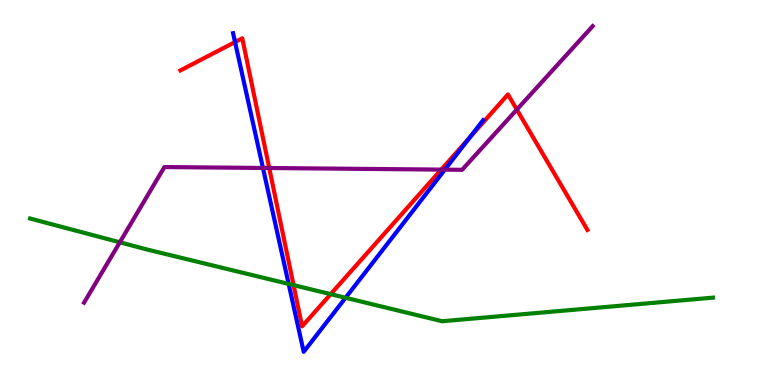[{'lines': ['blue', 'red'], 'intersections': [{'x': 3.03, 'y': 8.91}, {'x': 6.06, 'y': 6.43}]}, {'lines': ['green', 'red'], 'intersections': [{'x': 3.79, 'y': 2.59}, {'x': 4.27, 'y': 2.36}]}, {'lines': ['purple', 'red'], 'intersections': [{'x': 3.47, 'y': 5.64}, {'x': 5.69, 'y': 5.59}, {'x': 6.67, 'y': 7.15}]}, {'lines': ['blue', 'green'], 'intersections': [{'x': 3.72, 'y': 2.62}, {'x': 4.46, 'y': 2.27}]}, {'lines': ['blue', 'purple'], 'intersections': [{'x': 3.39, 'y': 5.64}, {'x': 5.74, 'y': 5.59}]}, {'lines': ['green', 'purple'], 'intersections': [{'x': 1.55, 'y': 3.71}]}]